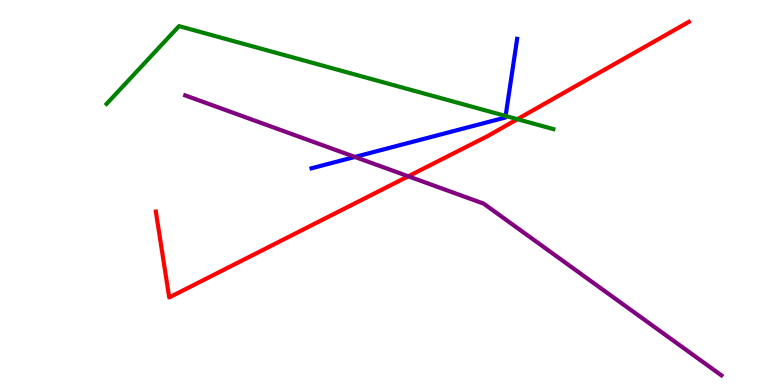[{'lines': ['blue', 'red'], 'intersections': []}, {'lines': ['green', 'red'], 'intersections': [{'x': 6.68, 'y': 6.9}]}, {'lines': ['purple', 'red'], 'intersections': [{'x': 5.27, 'y': 5.42}]}, {'lines': ['blue', 'green'], 'intersections': [{'x': 6.52, 'y': 6.99}]}, {'lines': ['blue', 'purple'], 'intersections': [{'x': 4.58, 'y': 5.92}]}, {'lines': ['green', 'purple'], 'intersections': []}]